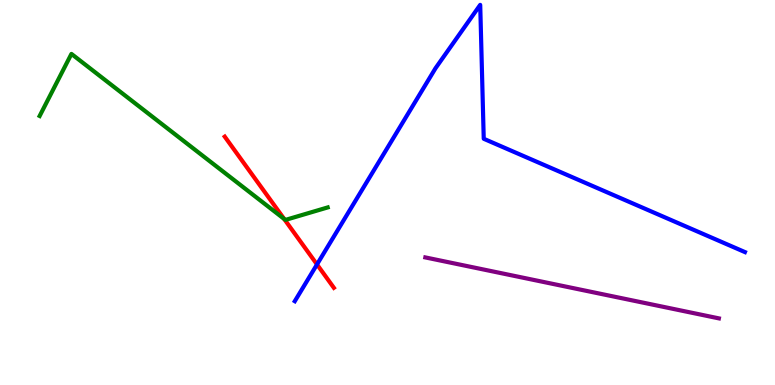[{'lines': ['blue', 'red'], 'intersections': [{'x': 4.09, 'y': 3.13}]}, {'lines': ['green', 'red'], 'intersections': [{'x': 3.67, 'y': 4.31}]}, {'lines': ['purple', 'red'], 'intersections': []}, {'lines': ['blue', 'green'], 'intersections': []}, {'lines': ['blue', 'purple'], 'intersections': []}, {'lines': ['green', 'purple'], 'intersections': []}]